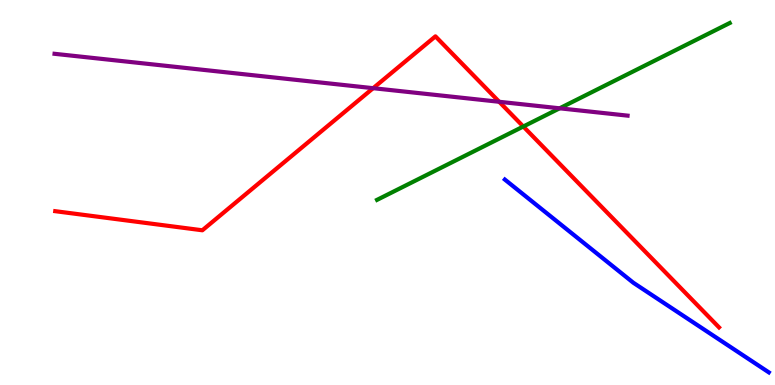[{'lines': ['blue', 'red'], 'intersections': []}, {'lines': ['green', 'red'], 'intersections': [{'x': 6.75, 'y': 6.71}]}, {'lines': ['purple', 'red'], 'intersections': [{'x': 4.81, 'y': 7.71}, {'x': 6.44, 'y': 7.36}]}, {'lines': ['blue', 'green'], 'intersections': []}, {'lines': ['blue', 'purple'], 'intersections': []}, {'lines': ['green', 'purple'], 'intersections': [{'x': 7.22, 'y': 7.19}]}]